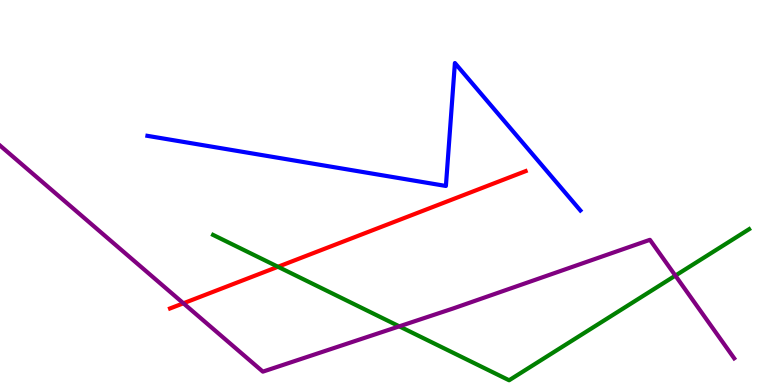[{'lines': ['blue', 'red'], 'intersections': []}, {'lines': ['green', 'red'], 'intersections': [{'x': 3.59, 'y': 3.07}]}, {'lines': ['purple', 'red'], 'intersections': [{'x': 2.37, 'y': 2.12}]}, {'lines': ['blue', 'green'], 'intersections': []}, {'lines': ['blue', 'purple'], 'intersections': []}, {'lines': ['green', 'purple'], 'intersections': [{'x': 5.15, 'y': 1.52}, {'x': 8.71, 'y': 2.84}]}]